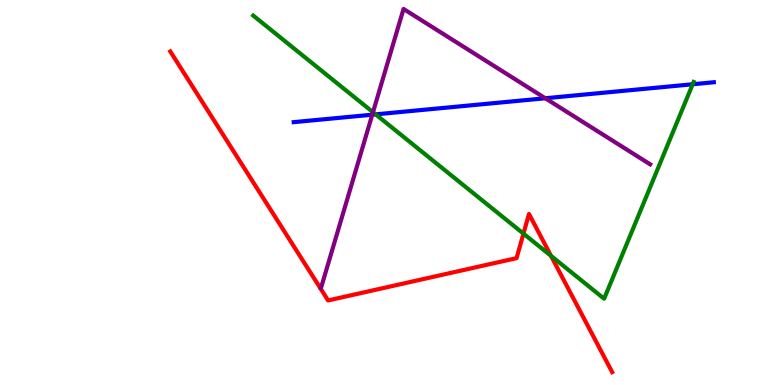[{'lines': ['blue', 'red'], 'intersections': []}, {'lines': ['green', 'red'], 'intersections': [{'x': 6.75, 'y': 3.93}, {'x': 7.11, 'y': 3.35}]}, {'lines': ['purple', 'red'], 'intersections': []}, {'lines': ['blue', 'green'], 'intersections': [{'x': 4.85, 'y': 7.03}, {'x': 8.94, 'y': 7.81}]}, {'lines': ['blue', 'purple'], 'intersections': [{'x': 4.8, 'y': 7.02}, {'x': 7.04, 'y': 7.45}]}, {'lines': ['green', 'purple'], 'intersections': [{'x': 4.81, 'y': 7.09}]}]